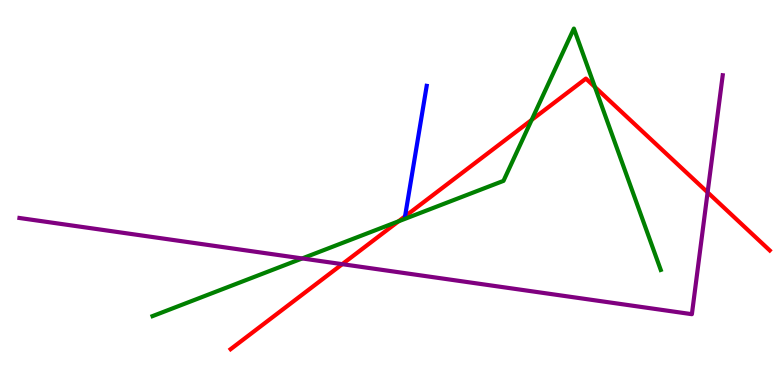[{'lines': ['blue', 'red'], 'intersections': [{'x': 5.23, 'y': 4.38}]}, {'lines': ['green', 'red'], 'intersections': [{'x': 5.14, 'y': 4.25}, {'x': 6.86, 'y': 6.89}, {'x': 7.68, 'y': 7.74}]}, {'lines': ['purple', 'red'], 'intersections': [{'x': 4.42, 'y': 3.14}, {'x': 9.13, 'y': 5.0}]}, {'lines': ['blue', 'green'], 'intersections': []}, {'lines': ['blue', 'purple'], 'intersections': []}, {'lines': ['green', 'purple'], 'intersections': [{'x': 3.9, 'y': 3.29}]}]